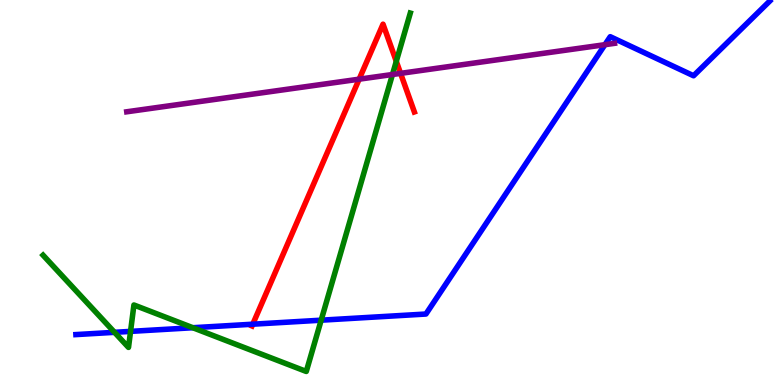[{'lines': ['blue', 'red'], 'intersections': [{'x': 3.26, 'y': 1.58}]}, {'lines': ['green', 'red'], 'intersections': [{'x': 5.11, 'y': 8.41}]}, {'lines': ['purple', 'red'], 'intersections': [{'x': 4.63, 'y': 7.94}, {'x': 5.17, 'y': 8.09}]}, {'lines': ['blue', 'green'], 'intersections': [{'x': 1.48, 'y': 1.37}, {'x': 1.68, 'y': 1.39}, {'x': 2.49, 'y': 1.49}, {'x': 4.14, 'y': 1.68}]}, {'lines': ['blue', 'purple'], 'intersections': [{'x': 7.81, 'y': 8.84}]}, {'lines': ['green', 'purple'], 'intersections': [{'x': 5.06, 'y': 8.06}]}]